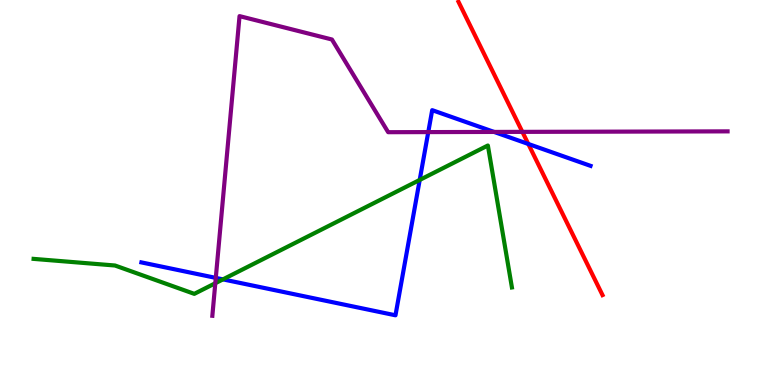[{'lines': ['blue', 'red'], 'intersections': [{'x': 6.82, 'y': 6.26}]}, {'lines': ['green', 'red'], 'intersections': []}, {'lines': ['purple', 'red'], 'intersections': [{'x': 6.74, 'y': 6.57}]}, {'lines': ['blue', 'green'], 'intersections': [{'x': 2.88, 'y': 2.74}, {'x': 5.42, 'y': 5.33}]}, {'lines': ['blue', 'purple'], 'intersections': [{'x': 2.78, 'y': 2.78}, {'x': 5.53, 'y': 6.57}, {'x': 6.38, 'y': 6.57}]}, {'lines': ['green', 'purple'], 'intersections': [{'x': 2.78, 'y': 2.64}]}]